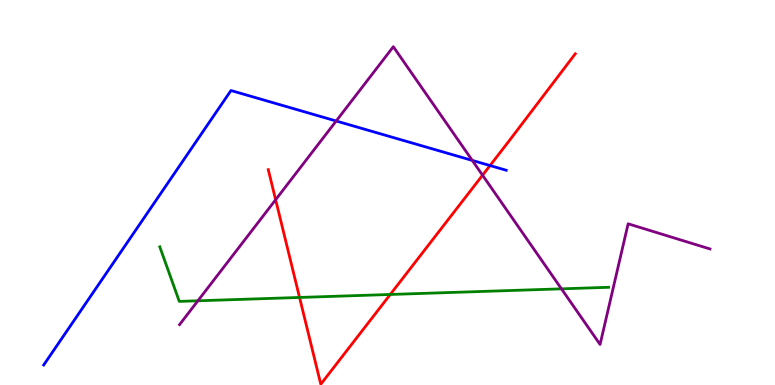[{'lines': ['blue', 'red'], 'intersections': [{'x': 6.32, 'y': 5.7}]}, {'lines': ['green', 'red'], 'intersections': [{'x': 3.87, 'y': 2.27}, {'x': 5.04, 'y': 2.35}]}, {'lines': ['purple', 'red'], 'intersections': [{'x': 3.56, 'y': 4.81}, {'x': 6.23, 'y': 5.45}]}, {'lines': ['blue', 'green'], 'intersections': []}, {'lines': ['blue', 'purple'], 'intersections': [{'x': 4.34, 'y': 6.86}, {'x': 6.09, 'y': 5.83}]}, {'lines': ['green', 'purple'], 'intersections': [{'x': 2.55, 'y': 2.19}, {'x': 7.24, 'y': 2.5}]}]